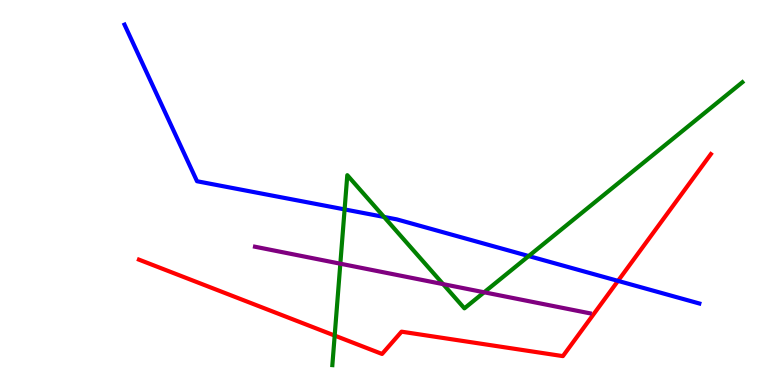[{'lines': ['blue', 'red'], 'intersections': [{'x': 7.97, 'y': 2.7}]}, {'lines': ['green', 'red'], 'intersections': [{'x': 4.32, 'y': 1.28}]}, {'lines': ['purple', 'red'], 'intersections': []}, {'lines': ['blue', 'green'], 'intersections': [{'x': 4.45, 'y': 4.56}, {'x': 4.96, 'y': 4.37}, {'x': 6.82, 'y': 3.35}]}, {'lines': ['blue', 'purple'], 'intersections': []}, {'lines': ['green', 'purple'], 'intersections': [{'x': 4.39, 'y': 3.15}, {'x': 5.72, 'y': 2.62}, {'x': 6.25, 'y': 2.41}]}]